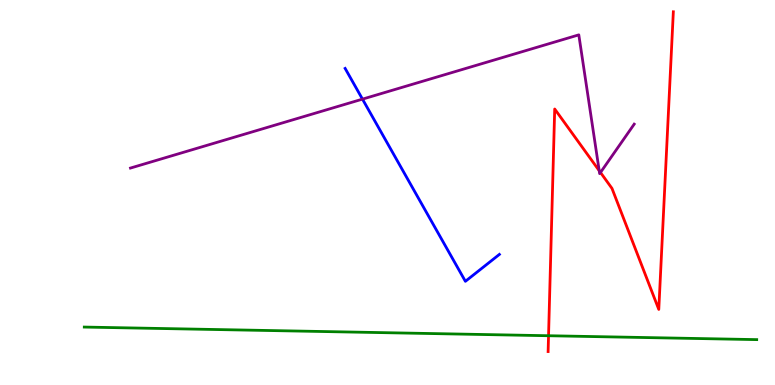[{'lines': ['blue', 'red'], 'intersections': []}, {'lines': ['green', 'red'], 'intersections': [{'x': 7.08, 'y': 1.28}]}, {'lines': ['purple', 'red'], 'intersections': [{'x': 7.73, 'y': 5.57}, {'x': 7.75, 'y': 5.52}]}, {'lines': ['blue', 'green'], 'intersections': []}, {'lines': ['blue', 'purple'], 'intersections': [{'x': 4.68, 'y': 7.43}]}, {'lines': ['green', 'purple'], 'intersections': []}]